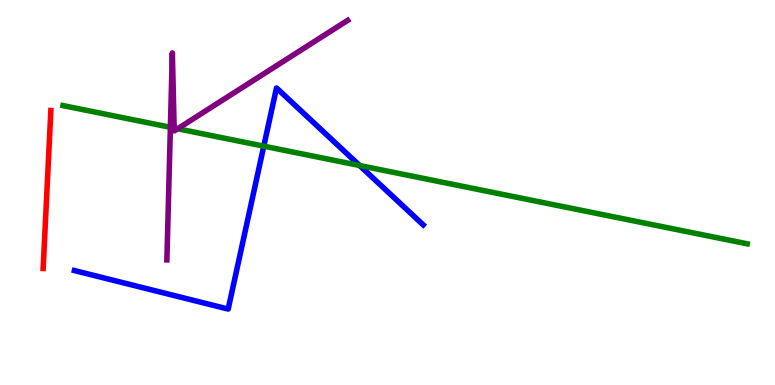[{'lines': ['blue', 'red'], 'intersections': []}, {'lines': ['green', 'red'], 'intersections': []}, {'lines': ['purple', 'red'], 'intersections': []}, {'lines': ['blue', 'green'], 'intersections': [{'x': 3.4, 'y': 6.2}, {'x': 4.64, 'y': 5.7}]}, {'lines': ['blue', 'purple'], 'intersections': []}, {'lines': ['green', 'purple'], 'intersections': [{'x': 2.2, 'y': 6.69}, {'x': 2.25, 'y': 6.67}, {'x': 2.29, 'y': 6.66}]}]